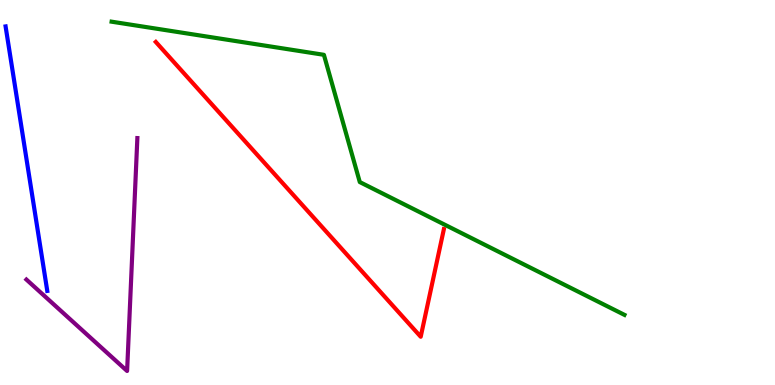[{'lines': ['blue', 'red'], 'intersections': []}, {'lines': ['green', 'red'], 'intersections': []}, {'lines': ['purple', 'red'], 'intersections': []}, {'lines': ['blue', 'green'], 'intersections': []}, {'lines': ['blue', 'purple'], 'intersections': []}, {'lines': ['green', 'purple'], 'intersections': []}]